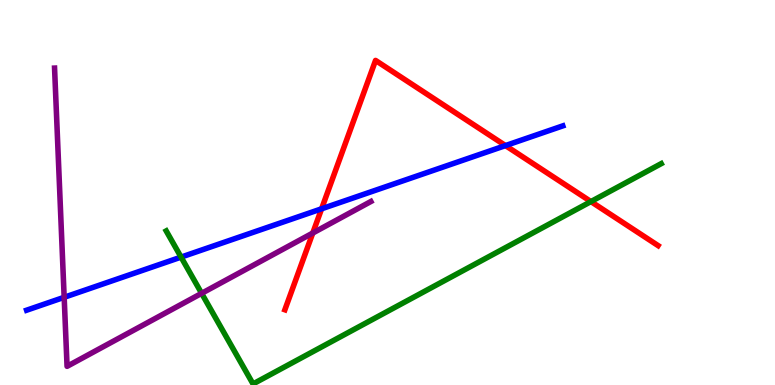[{'lines': ['blue', 'red'], 'intersections': [{'x': 4.15, 'y': 4.58}, {'x': 6.52, 'y': 6.22}]}, {'lines': ['green', 'red'], 'intersections': [{'x': 7.62, 'y': 4.76}]}, {'lines': ['purple', 'red'], 'intersections': [{'x': 4.04, 'y': 3.95}]}, {'lines': ['blue', 'green'], 'intersections': [{'x': 2.34, 'y': 3.32}]}, {'lines': ['blue', 'purple'], 'intersections': [{'x': 0.828, 'y': 2.28}]}, {'lines': ['green', 'purple'], 'intersections': [{'x': 2.6, 'y': 2.38}]}]